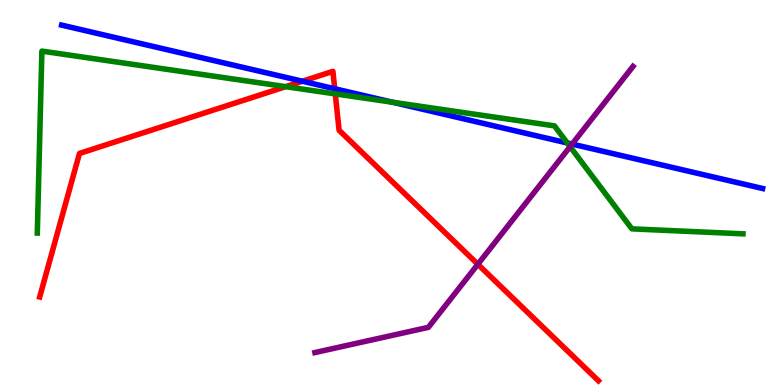[{'lines': ['blue', 'red'], 'intersections': [{'x': 3.9, 'y': 7.89}, {'x': 4.32, 'y': 7.69}]}, {'lines': ['green', 'red'], 'intersections': [{'x': 3.69, 'y': 7.75}, {'x': 4.33, 'y': 7.56}]}, {'lines': ['purple', 'red'], 'intersections': [{'x': 6.17, 'y': 3.14}]}, {'lines': ['blue', 'green'], 'intersections': [{'x': 5.07, 'y': 7.34}, {'x': 7.32, 'y': 6.29}]}, {'lines': ['blue', 'purple'], 'intersections': [{'x': 7.38, 'y': 6.26}]}, {'lines': ['green', 'purple'], 'intersections': [{'x': 7.36, 'y': 6.19}]}]